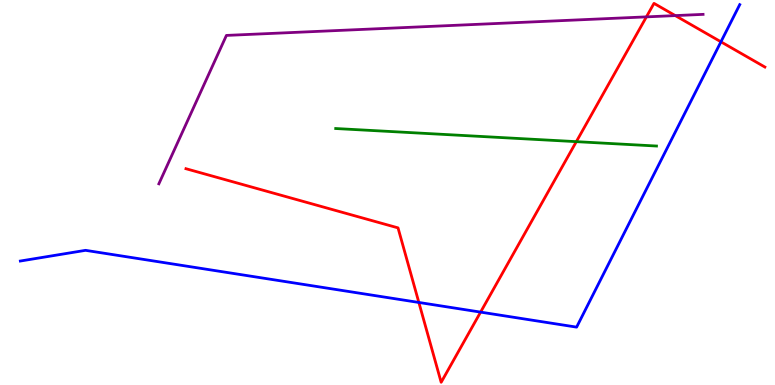[{'lines': ['blue', 'red'], 'intersections': [{'x': 5.4, 'y': 2.14}, {'x': 6.2, 'y': 1.89}, {'x': 9.3, 'y': 8.91}]}, {'lines': ['green', 'red'], 'intersections': [{'x': 7.44, 'y': 6.32}]}, {'lines': ['purple', 'red'], 'intersections': [{'x': 8.34, 'y': 9.56}, {'x': 8.71, 'y': 9.59}]}, {'lines': ['blue', 'green'], 'intersections': []}, {'lines': ['blue', 'purple'], 'intersections': []}, {'lines': ['green', 'purple'], 'intersections': []}]